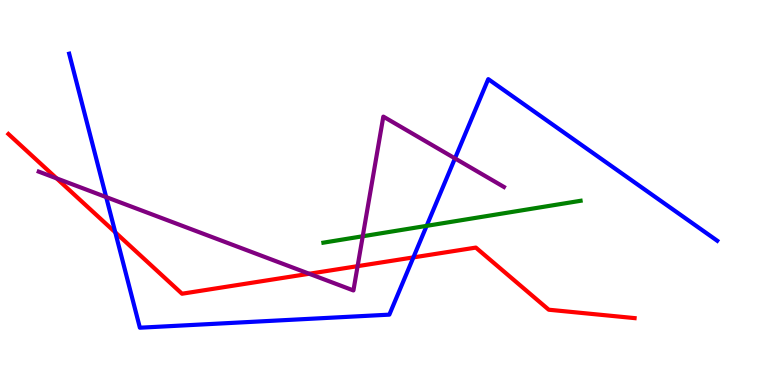[{'lines': ['blue', 'red'], 'intersections': [{'x': 1.49, 'y': 3.97}, {'x': 5.33, 'y': 3.31}]}, {'lines': ['green', 'red'], 'intersections': []}, {'lines': ['purple', 'red'], 'intersections': [{'x': 0.731, 'y': 5.37}, {'x': 3.99, 'y': 2.89}, {'x': 4.61, 'y': 3.09}]}, {'lines': ['blue', 'green'], 'intersections': [{'x': 5.5, 'y': 4.13}]}, {'lines': ['blue', 'purple'], 'intersections': [{'x': 1.37, 'y': 4.88}, {'x': 5.87, 'y': 5.89}]}, {'lines': ['green', 'purple'], 'intersections': [{'x': 4.68, 'y': 3.86}]}]